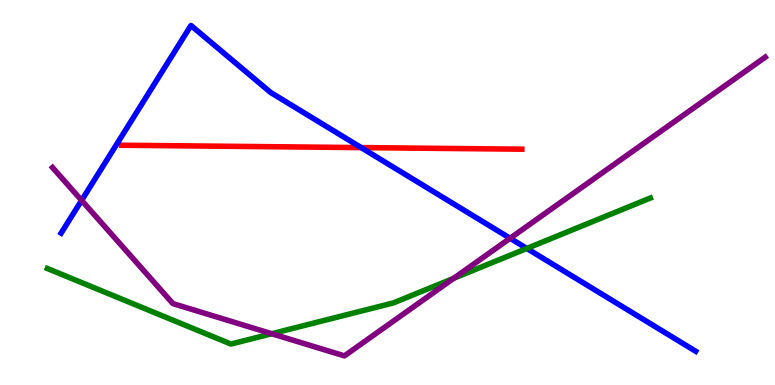[{'lines': ['blue', 'red'], 'intersections': [{'x': 4.66, 'y': 6.17}]}, {'lines': ['green', 'red'], 'intersections': []}, {'lines': ['purple', 'red'], 'intersections': []}, {'lines': ['blue', 'green'], 'intersections': [{'x': 6.8, 'y': 3.55}]}, {'lines': ['blue', 'purple'], 'intersections': [{'x': 1.05, 'y': 4.8}, {'x': 6.58, 'y': 3.81}]}, {'lines': ['green', 'purple'], 'intersections': [{'x': 3.51, 'y': 1.33}, {'x': 5.85, 'y': 2.77}]}]